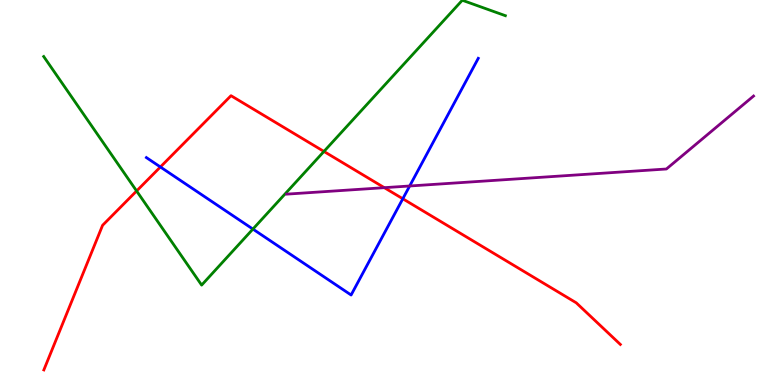[{'lines': ['blue', 'red'], 'intersections': [{'x': 2.07, 'y': 5.66}, {'x': 5.2, 'y': 4.84}]}, {'lines': ['green', 'red'], 'intersections': [{'x': 1.76, 'y': 5.04}, {'x': 4.18, 'y': 6.07}]}, {'lines': ['purple', 'red'], 'intersections': [{'x': 4.96, 'y': 5.13}]}, {'lines': ['blue', 'green'], 'intersections': [{'x': 3.26, 'y': 4.05}]}, {'lines': ['blue', 'purple'], 'intersections': [{'x': 5.29, 'y': 5.17}]}, {'lines': ['green', 'purple'], 'intersections': []}]